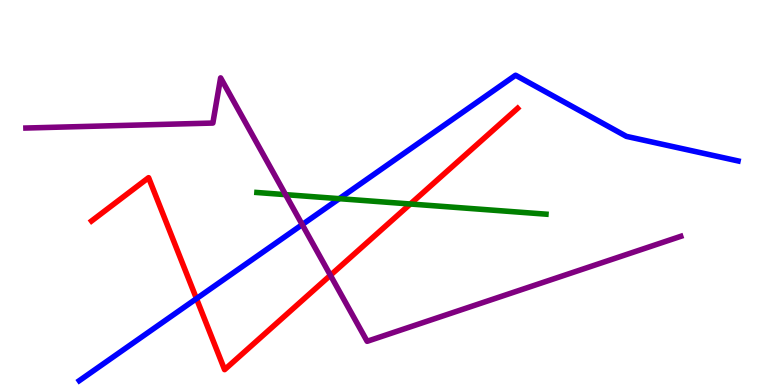[{'lines': ['blue', 'red'], 'intersections': [{'x': 2.54, 'y': 2.24}]}, {'lines': ['green', 'red'], 'intersections': [{'x': 5.29, 'y': 4.7}]}, {'lines': ['purple', 'red'], 'intersections': [{'x': 4.26, 'y': 2.85}]}, {'lines': ['blue', 'green'], 'intersections': [{'x': 4.38, 'y': 4.84}]}, {'lines': ['blue', 'purple'], 'intersections': [{'x': 3.9, 'y': 4.17}]}, {'lines': ['green', 'purple'], 'intersections': [{'x': 3.68, 'y': 4.94}]}]